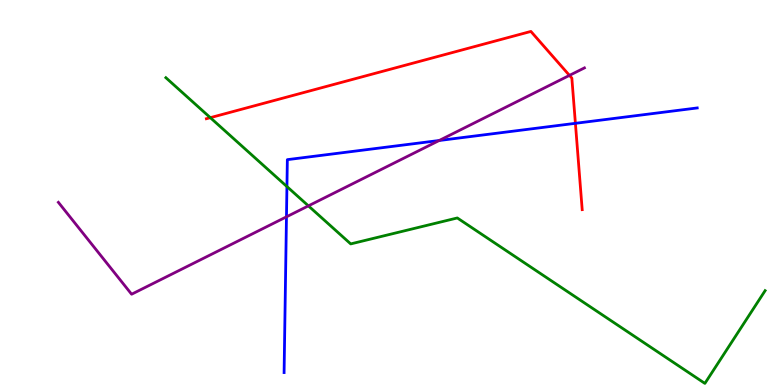[{'lines': ['blue', 'red'], 'intersections': [{'x': 7.42, 'y': 6.8}]}, {'lines': ['green', 'red'], 'intersections': [{'x': 2.71, 'y': 6.94}]}, {'lines': ['purple', 'red'], 'intersections': [{'x': 7.35, 'y': 8.04}]}, {'lines': ['blue', 'green'], 'intersections': [{'x': 3.7, 'y': 5.15}]}, {'lines': ['blue', 'purple'], 'intersections': [{'x': 3.7, 'y': 4.37}, {'x': 5.67, 'y': 6.35}]}, {'lines': ['green', 'purple'], 'intersections': [{'x': 3.98, 'y': 4.65}]}]